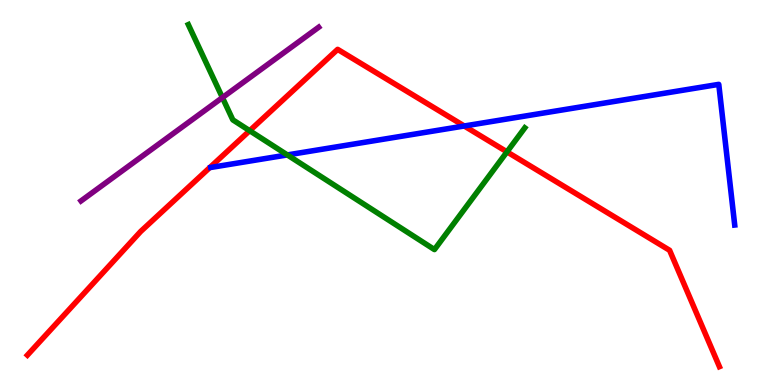[{'lines': ['blue', 'red'], 'intersections': [{'x': 5.99, 'y': 6.73}]}, {'lines': ['green', 'red'], 'intersections': [{'x': 3.22, 'y': 6.61}, {'x': 6.54, 'y': 6.06}]}, {'lines': ['purple', 'red'], 'intersections': []}, {'lines': ['blue', 'green'], 'intersections': [{'x': 3.71, 'y': 5.98}]}, {'lines': ['blue', 'purple'], 'intersections': []}, {'lines': ['green', 'purple'], 'intersections': [{'x': 2.87, 'y': 7.47}]}]